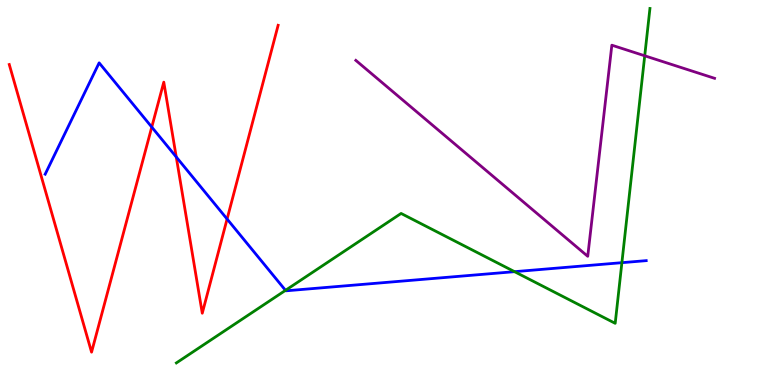[{'lines': ['blue', 'red'], 'intersections': [{'x': 1.96, 'y': 6.7}, {'x': 2.27, 'y': 5.92}, {'x': 2.93, 'y': 4.31}]}, {'lines': ['green', 'red'], 'intersections': []}, {'lines': ['purple', 'red'], 'intersections': []}, {'lines': ['blue', 'green'], 'intersections': [{'x': 3.68, 'y': 2.46}, {'x': 6.64, 'y': 2.94}, {'x': 8.02, 'y': 3.18}]}, {'lines': ['blue', 'purple'], 'intersections': []}, {'lines': ['green', 'purple'], 'intersections': [{'x': 8.32, 'y': 8.55}]}]